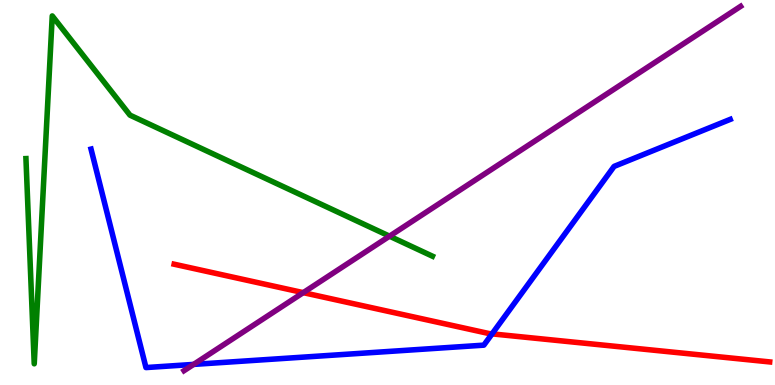[{'lines': ['blue', 'red'], 'intersections': [{'x': 6.35, 'y': 1.33}]}, {'lines': ['green', 'red'], 'intersections': []}, {'lines': ['purple', 'red'], 'intersections': [{'x': 3.91, 'y': 2.4}]}, {'lines': ['blue', 'green'], 'intersections': []}, {'lines': ['blue', 'purple'], 'intersections': [{'x': 2.5, 'y': 0.535}]}, {'lines': ['green', 'purple'], 'intersections': [{'x': 5.03, 'y': 3.87}]}]